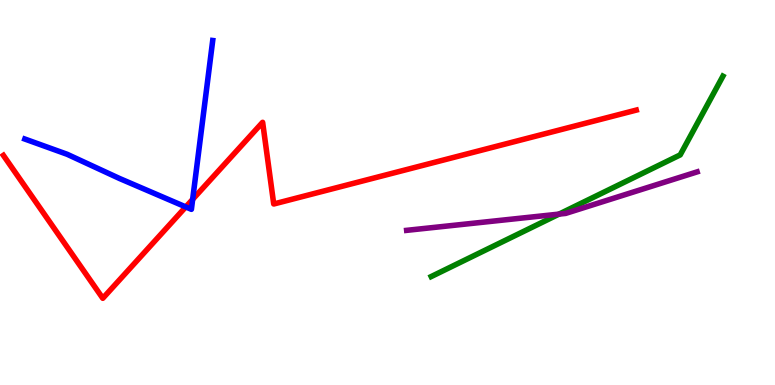[{'lines': ['blue', 'red'], 'intersections': [{'x': 2.4, 'y': 4.63}, {'x': 2.49, 'y': 4.82}]}, {'lines': ['green', 'red'], 'intersections': []}, {'lines': ['purple', 'red'], 'intersections': []}, {'lines': ['blue', 'green'], 'intersections': []}, {'lines': ['blue', 'purple'], 'intersections': []}, {'lines': ['green', 'purple'], 'intersections': [{'x': 7.21, 'y': 4.44}]}]